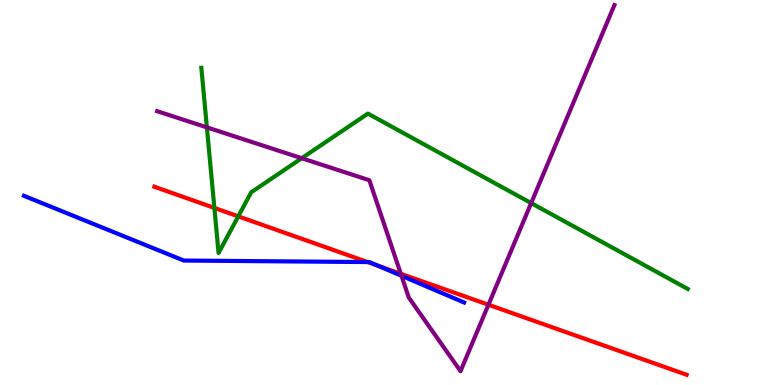[{'lines': ['blue', 'red'], 'intersections': [{'x': 4.74, 'y': 3.19}, {'x': 4.87, 'y': 3.1}]}, {'lines': ['green', 'red'], 'intersections': [{'x': 2.77, 'y': 4.6}, {'x': 3.07, 'y': 4.38}]}, {'lines': ['purple', 'red'], 'intersections': [{'x': 5.17, 'y': 2.89}, {'x': 6.3, 'y': 2.08}]}, {'lines': ['blue', 'green'], 'intersections': []}, {'lines': ['blue', 'purple'], 'intersections': [{'x': 5.18, 'y': 2.84}]}, {'lines': ['green', 'purple'], 'intersections': [{'x': 2.67, 'y': 6.69}, {'x': 3.89, 'y': 5.89}, {'x': 6.85, 'y': 4.72}]}]